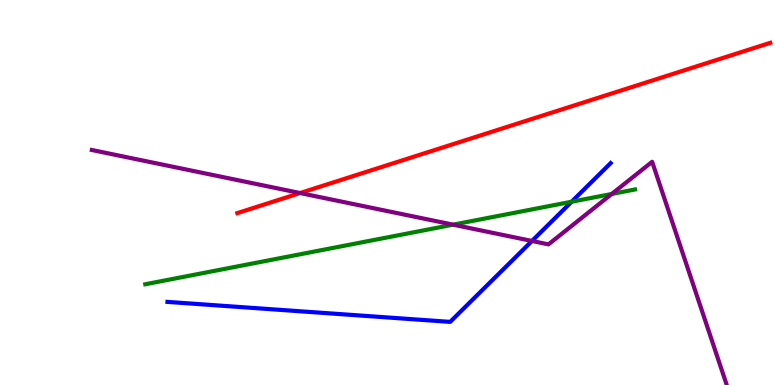[{'lines': ['blue', 'red'], 'intersections': []}, {'lines': ['green', 'red'], 'intersections': []}, {'lines': ['purple', 'red'], 'intersections': [{'x': 3.87, 'y': 4.99}]}, {'lines': ['blue', 'green'], 'intersections': [{'x': 7.38, 'y': 4.76}]}, {'lines': ['blue', 'purple'], 'intersections': [{'x': 6.86, 'y': 3.74}]}, {'lines': ['green', 'purple'], 'intersections': [{'x': 5.85, 'y': 4.16}, {'x': 7.89, 'y': 4.96}]}]